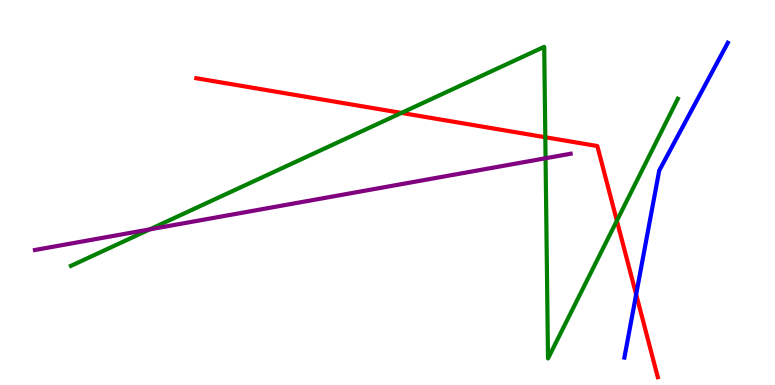[{'lines': ['blue', 'red'], 'intersections': [{'x': 8.21, 'y': 2.35}]}, {'lines': ['green', 'red'], 'intersections': [{'x': 5.18, 'y': 7.07}, {'x': 7.04, 'y': 6.44}, {'x': 7.96, 'y': 4.27}]}, {'lines': ['purple', 'red'], 'intersections': []}, {'lines': ['blue', 'green'], 'intersections': []}, {'lines': ['blue', 'purple'], 'intersections': []}, {'lines': ['green', 'purple'], 'intersections': [{'x': 1.93, 'y': 4.04}, {'x': 7.04, 'y': 5.89}]}]